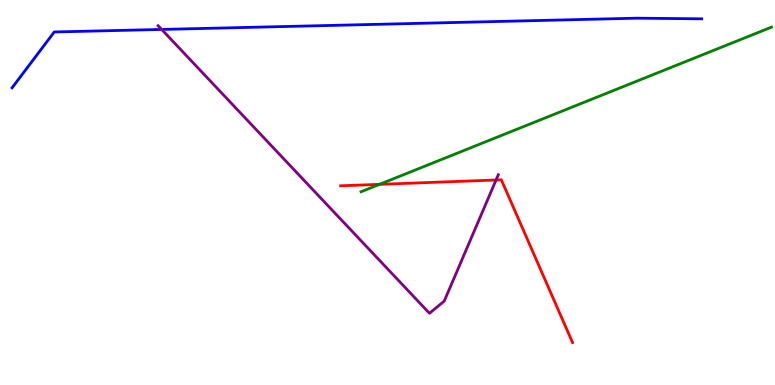[{'lines': ['blue', 'red'], 'intersections': []}, {'lines': ['green', 'red'], 'intersections': [{'x': 4.9, 'y': 5.21}]}, {'lines': ['purple', 'red'], 'intersections': [{'x': 6.4, 'y': 5.32}]}, {'lines': ['blue', 'green'], 'intersections': []}, {'lines': ['blue', 'purple'], 'intersections': [{'x': 2.09, 'y': 9.24}]}, {'lines': ['green', 'purple'], 'intersections': []}]